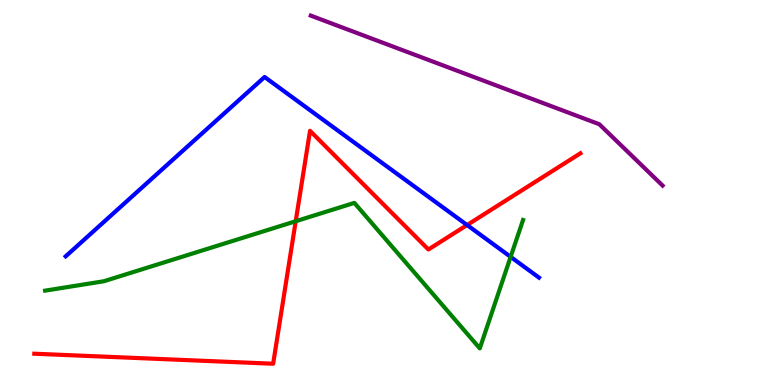[{'lines': ['blue', 'red'], 'intersections': [{'x': 6.03, 'y': 4.16}]}, {'lines': ['green', 'red'], 'intersections': [{'x': 3.82, 'y': 4.25}]}, {'lines': ['purple', 'red'], 'intersections': []}, {'lines': ['blue', 'green'], 'intersections': [{'x': 6.59, 'y': 3.33}]}, {'lines': ['blue', 'purple'], 'intersections': []}, {'lines': ['green', 'purple'], 'intersections': []}]